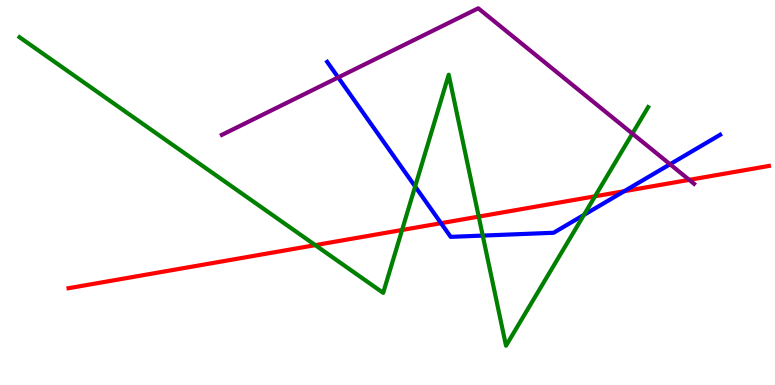[{'lines': ['blue', 'red'], 'intersections': [{'x': 5.69, 'y': 4.2}, {'x': 8.05, 'y': 5.03}]}, {'lines': ['green', 'red'], 'intersections': [{'x': 4.07, 'y': 3.63}, {'x': 5.19, 'y': 4.03}, {'x': 6.18, 'y': 4.37}, {'x': 7.68, 'y': 4.9}]}, {'lines': ['purple', 'red'], 'intersections': [{'x': 8.89, 'y': 5.33}]}, {'lines': ['blue', 'green'], 'intersections': [{'x': 5.36, 'y': 5.16}, {'x': 6.23, 'y': 3.88}, {'x': 7.53, 'y': 4.42}]}, {'lines': ['blue', 'purple'], 'intersections': [{'x': 4.36, 'y': 7.99}, {'x': 8.65, 'y': 5.73}]}, {'lines': ['green', 'purple'], 'intersections': [{'x': 8.16, 'y': 6.53}]}]